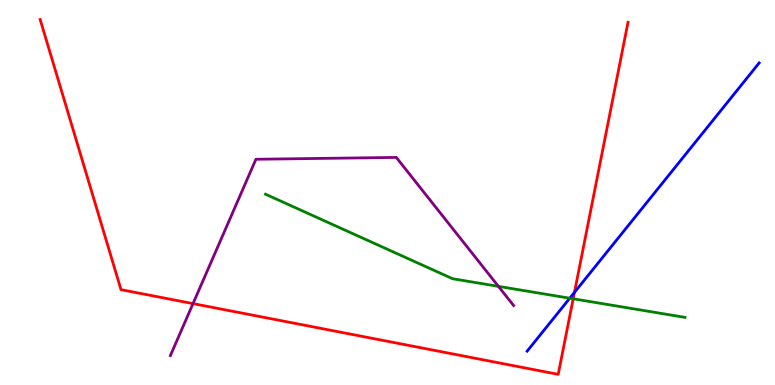[{'lines': ['blue', 'red'], 'intersections': [{'x': 7.41, 'y': 2.41}]}, {'lines': ['green', 'red'], 'intersections': [{'x': 7.4, 'y': 2.24}]}, {'lines': ['purple', 'red'], 'intersections': [{'x': 2.49, 'y': 2.11}]}, {'lines': ['blue', 'green'], 'intersections': [{'x': 7.35, 'y': 2.25}]}, {'lines': ['blue', 'purple'], 'intersections': []}, {'lines': ['green', 'purple'], 'intersections': [{'x': 6.43, 'y': 2.56}]}]